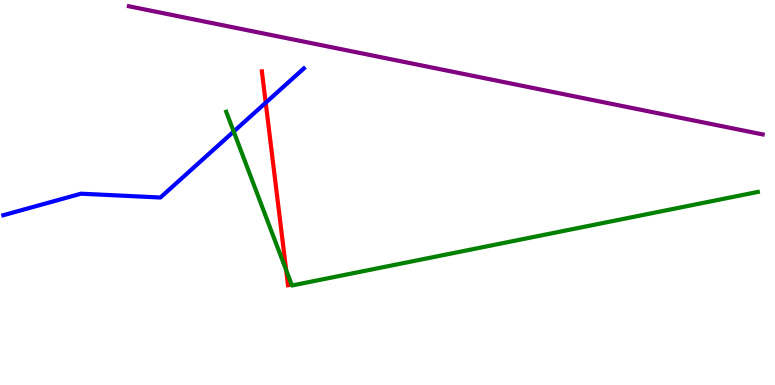[{'lines': ['blue', 'red'], 'intersections': [{'x': 3.43, 'y': 7.33}]}, {'lines': ['green', 'red'], 'intersections': [{'x': 3.69, 'y': 2.98}]}, {'lines': ['purple', 'red'], 'intersections': []}, {'lines': ['blue', 'green'], 'intersections': [{'x': 3.02, 'y': 6.58}]}, {'lines': ['blue', 'purple'], 'intersections': []}, {'lines': ['green', 'purple'], 'intersections': []}]